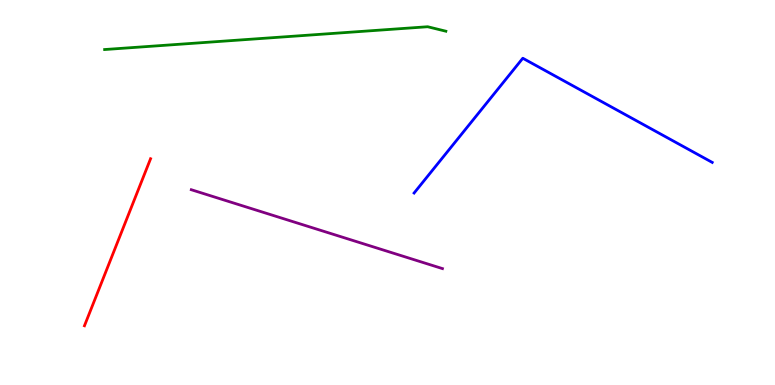[{'lines': ['blue', 'red'], 'intersections': []}, {'lines': ['green', 'red'], 'intersections': []}, {'lines': ['purple', 'red'], 'intersections': []}, {'lines': ['blue', 'green'], 'intersections': []}, {'lines': ['blue', 'purple'], 'intersections': []}, {'lines': ['green', 'purple'], 'intersections': []}]